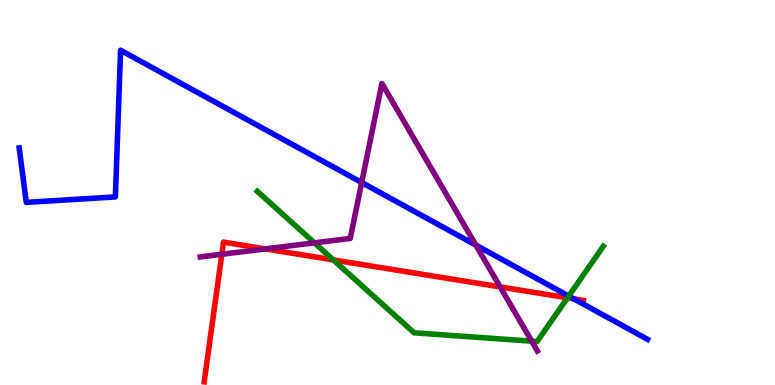[{'lines': ['blue', 'red'], 'intersections': [{'x': 7.4, 'y': 2.24}]}, {'lines': ['green', 'red'], 'intersections': [{'x': 4.3, 'y': 3.25}, {'x': 7.32, 'y': 2.26}]}, {'lines': ['purple', 'red'], 'intersections': [{'x': 2.86, 'y': 3.4}, {'x': 3.42, 'y': 3.54}, {'x': 6.45, 'y': 2.55}]}, {'lines': ['blue', 'green'], 'intersections': [{'x': 7.34, 'y': 2.31}]}, {'lines': ['blue', 'purple'], 'intersections': [{'x': 4.67, 'y': 5.26}, {'x': 6.14, 'y': 3.63}]}, {'lines': ['green', 'purple'], 'intersections': [{'x': 4.06, 'y': 3.69}, {'x': 6.86, 'y': 1.14}]}]